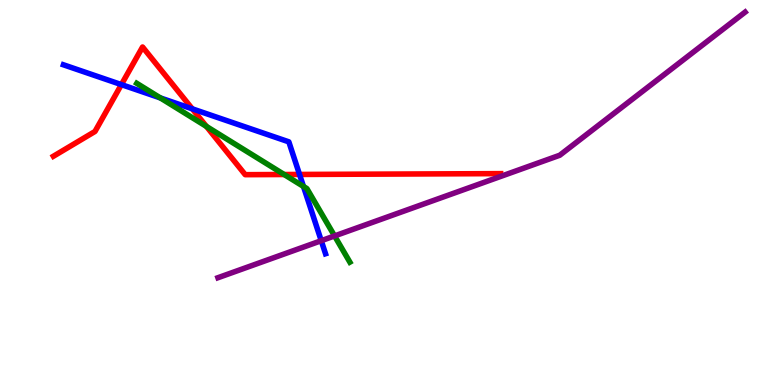[{'lines': ['blue', 'red'], 'intersections': [{'x': 1.57, 'y': 7.8}, {'x': 2.48, 'y': 7.17}, {'x': 3.86, 'y': 5.47}]}, {'lines': ['green', 'red'], 'intersections': [{'x': 2.66, 'y': 6.72}, {'x': 3.67, 'y': 5.47}]}, {'lines': ['purple', 'red'], 'intersections': []}, {'lines': ['blue', 'green'], 'intersections': [{'x': 2.07, 'y': 7.46}, {'x': 3.92, 'y': 5.16}]}, {'lines': ['blue', 'purple'], 'intersections': [{'x': 4.15, 'y': 3.75}]}, {'lines': ['green', 'purple'], 'intersections': [{'x': 4.32, 'y': 3.87}]}]